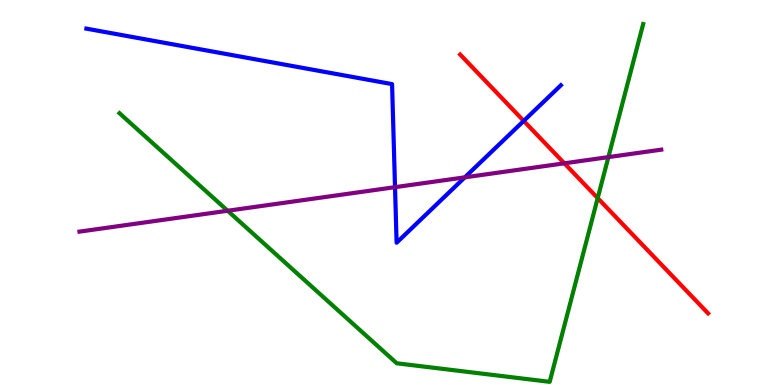[{'lines': ['blue', 'red'], 'intersections': [{'x': 6.76, 'y': 6.86}]}, {'lines': ['green', 'red'], 'intersections': [{'x': 7.71, 'y': 4.85}]}, {'lines': ['purple', 'red'], 'intersections': [{'x': 7.28, 'y': 5.76}]}, {'lines': ['blue', 'green'], 'intersections': []}, {'lines': ['blue', 'purple'], 'intersections': [{'x': 5.1, 'y': 5.14}, {'x': 6.0, 'y': 5.39}]}, {'lines': ['green', 'purple'], 'intersections': [{'x': 2.94, 'y': 4.53}, {'x': 7.85, 'y': 5.92}]}]